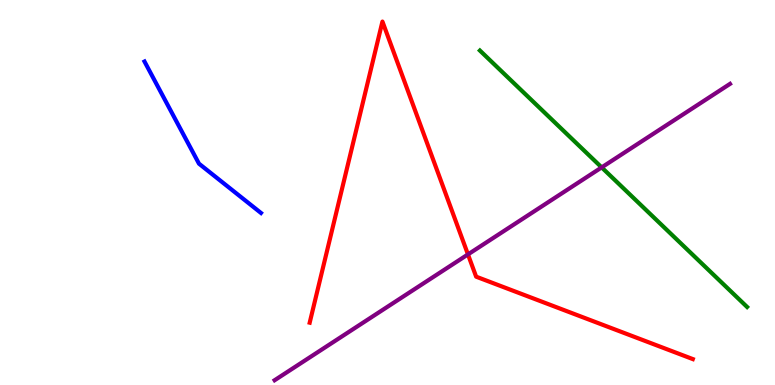[{'lines': ['blue', 'red'], 'intersections': []}, {'lines': ['green', 'red'], 'intersections': []}, {'lines': ['purple', 'red'], 'intersections': [{'x': 6.04, 'y': 3.39}]}, {'lines': ['blue', 'green'], 'intersections': []}, {'lines': ['blue', 'purple'], 'intersections': []}, {'lines': ['green', 'purple'], 'intersections': [{'x': 7.76, 'y': 5.65}]}]